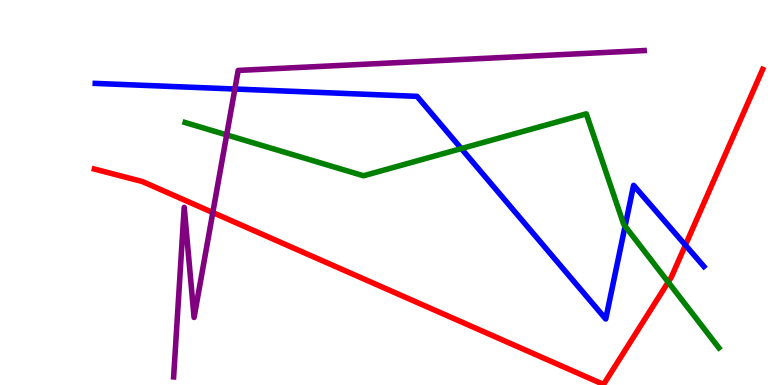[{'lines': ['blue', 'red'], 'intersections': [{'x': 8.84, 'y': 3.63}]}, {'lines': ['green', 'red'], 'intersections': [{'x': 8.62, 'y': 2.67}]}, {'lines': ['purple', 'red'], 'intersections': [{'x': 2.75, 'y': 4.48}]}, {'lines': ['blue', 'green'], 'intersections': [{'x': 5.95, 'y': 6.14}, {'x': 8.07, 'y': 4.13}]}, {'lines': ['blue', 'purple'], 'intersections': [{'x': 3.03, 'y': 7.69}]}, {'lines': ['green', 'purple'], 'intersections': [{'x': 2.92, 'y': 6.5}]}]